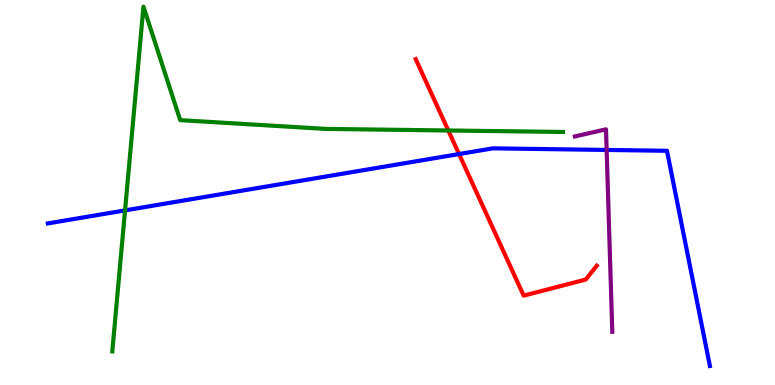[{'lines': ['blue', 'red'], 'intersections': [{'x': 5.92, 'y': 6.0}]}, {'lines': ['green', 'red'], 'intersections': [{'x': 5.78, 'y': 6.61}]}, {'lines': ['purple', 'red'], 'intersections': []}, {'lines': ['blue', 'green'], 'intersections': [{'x': 1.61, 'y': 4.54}]}, {'lines': ['blue', 'purple'], 'intersections': [{'x': 7.83, 'y': 6.11}]}, {'lines': ['green', 'purple'], 'intersections': []}]